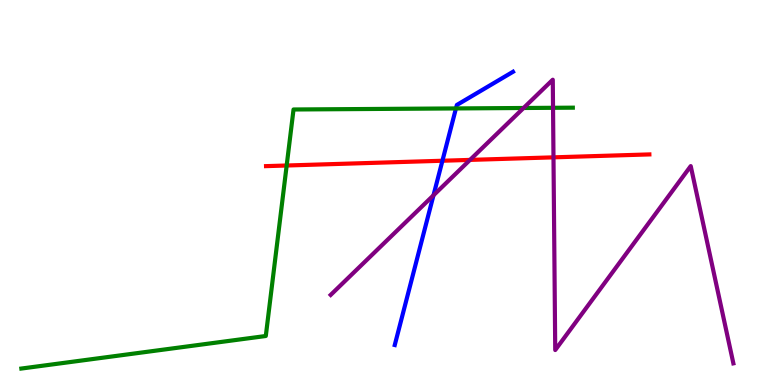[{'lines': ['blue', 'red'], 'intersections': [{'x': 5.71, 'y': 5.82}]}, {'lines': ['green', 'red'], 'intersections': [{'x': 3.7, 'y': 5.7}]}, {'lines': ['purple', 'red'], 'intersections': [{'x': 6.06, 'y': 5.85}, {'x': 7.14, 'y': 5.91}]}, {'lines': ['blue', 'green'], 'intersections': [{'x': 5.88, 'y': 7.18}]}, {'lines': ['blue', 'purple'], 'intersections': [{'x': 5.59, 'y': 4.93}]}, {'lines': ['green', 'purple'], 'intersections': [{'x': 6.76, 'y': 7.2}, {'x': 7.14, 'y': 7.2}]}]